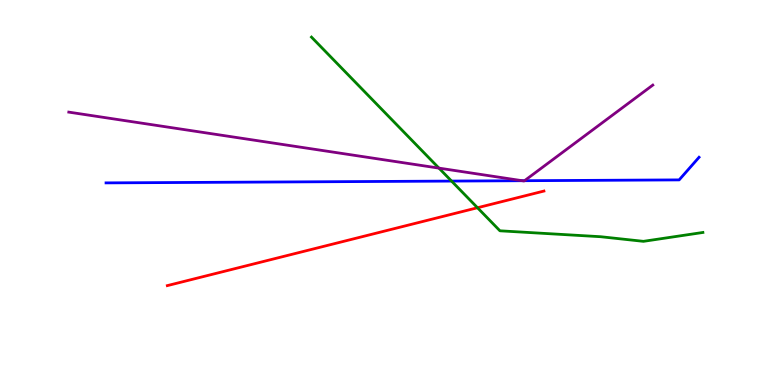[{'lines': ['blue', 'red'], 'intersections': []}, {'lines': ['green', 'red'], 'intersections': [{'x': 6.16, 'y': 4.6}]}, {'lines': ['purple', 'red'], 'intersections': []}, {'lines': ['blue', 'green'], 'intersections': [{'x': 5.83, 'y': 5.3}]}, {'lines': ['blue', 'purple'], 'intersections': [{'x': 6.74, 'y': 5.31}, {'x': 6.77, 'y': 5.31}]}, {'lines': ['green', 'purple'], 'intersections': [{'x': 5.66, 'y': 5.63}]}]